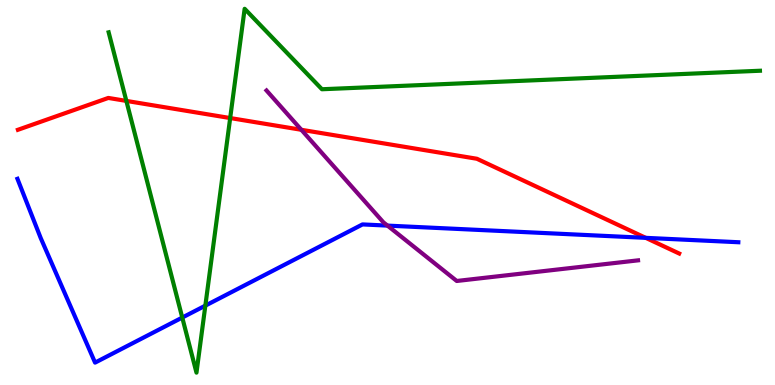[{'lines': ['blue', 'red'], 'intersections': [{'x': 8.33, 'y': 3.82}]}, {'lines': ['green', 'red'], 'intersections': [{'x': 1.63, 'y': 7.38}, {'x': 2.97, 'y': 6.93}]}, {'lines': ['purple', 'red'], 'intersections': [{'x': 3.89, 'y': 6.63}]}, {'lines': ['blue', 'green'], 'intersections': [{'x': 2.35, 'y': 1.75}, {'x': 2.65, 'y': 2.06}]}, {'lines': ['blue', 'purple'], 'intersections': [{'x': 5.0, 'y': 4.14}]}, {'lines': ['green', 'purple'], 'intersections': []}]